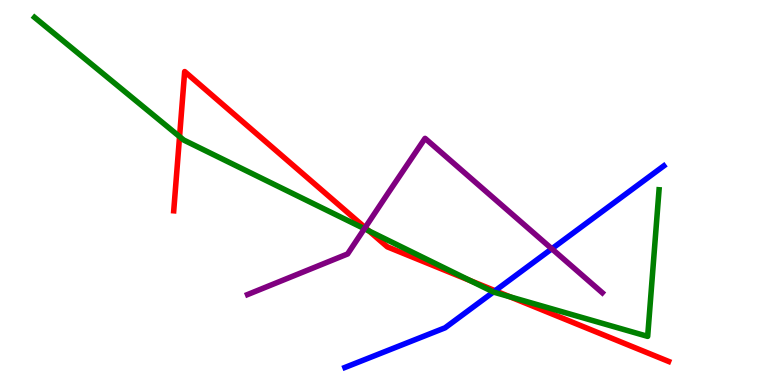[{'lines': ['blue', 'red'], 'intersections': [{'x': 6.39, 'y': 2.45}]}, {'lines': ['green', 'red'], 'intersections': [{'x': 2.32, 'y': 6.45}, {'x': 4.76, 'y': 4.0}, {'x': 6.07, 'y': 2.71}, {'x': 6.58, 'y': 2.29}]}, {'lines': ['purple', 'red'], 'intersections': [{'x': 4.71, 'y': 4.09}]}, {'lines': ['blue', 'green'], 'intersections': [{'x': 6.37, 'y': 2.42}]}, {'lines': ['blue', 'purple'], 'intersections': [{'x': 7.12, 'y': 3.54}]}, {'lines': ['green', 'purple'], 'intersections': [{'x': 4.7, 'y': 4.06}]}]